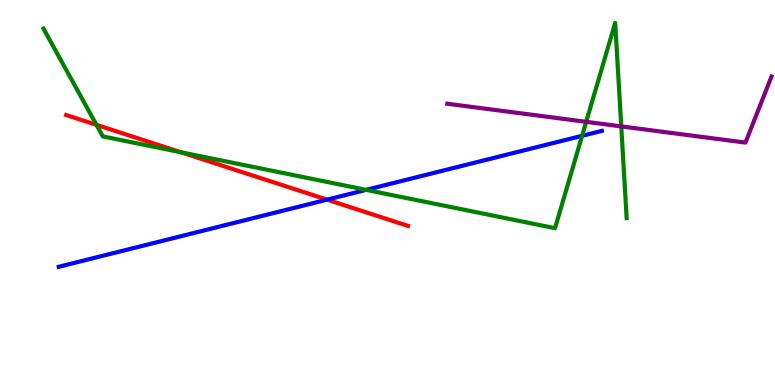[{'lines': ['blue', 'red'], 'intersections': [{'x': 4.22, 'y': 4.81}]}, {'lines': ['green', 'red'], 'intersections': [{'x': 1.24, 'y': 6.76}, {'x': 2.34, 'y': 6.04}]}, {'lines': ['purple', 'red'], 'intersections': []}, {'lines': ['blue', 'green'], 'intersections': [{'x': 4.72, 'y': 5.07}, {'x': 7.51, 'y': 6.47}]}, {'lines': ['blue', 'purple'], 'intersections': []}, {'lines': ['green', 'purple'], 'intersections': [{'x': 7.56, 'y': 6.84}, {'x': 8.02, 'y': 6.72}]}]